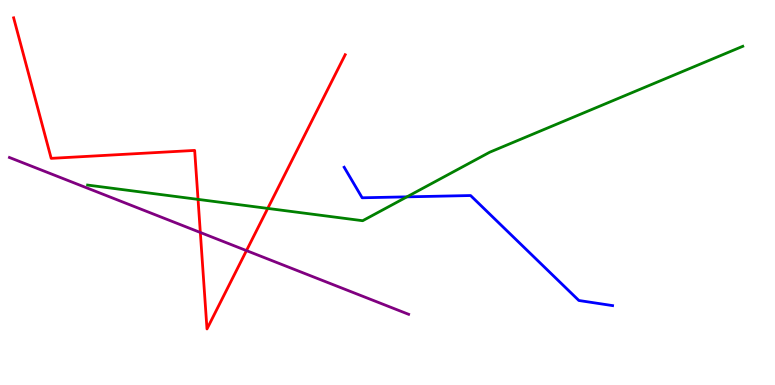[{'lines': ['blue', 'red'], 'intersections': []}, {'lines': ['green', 'red'], 'intersections': [{'x': 2.56, 'y': 4.82}, {'x': 3.45, 'y': 4.59}]}, {'lines': ['purple', 'red'], 'intersections': [{'x': 2.58, 'y': 3.96}, {'x': 3.18, 'y': 3.49}]}, {'lines': ['blue', 'green'], 'intersections': [{'x': 5.25, 'y': 4.89}]}, {'lines': ['blue', 'purple'], 'intersections': []}, {'lines': ['green', 'purple'], 'intersections': []}]